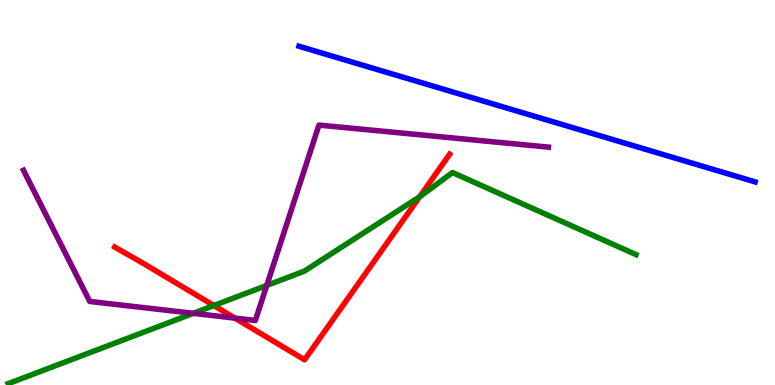[{'lines': ['blue', 'red'], 'intersections': []}, {'lines': ['green', 'red'], 'intersections': [{'x': 2.76, 'y': 2.06}, {'x': 5.41, 'y': 4.89}]}, {'lines': ['purple', 'red'], 'intersections': [{'x': 3.03, 'y': 1.74}]}, {'lines': ['blue', 'green'], 'intersections': []}, {'lines': ['blue', 'purple'], 'intersections': []}, {'lines': ['green', 'purple'], 'intersections': [{'x': 2.49, 'y': 1.86}, {'x': 3.44, 'y': 2.59}]}]